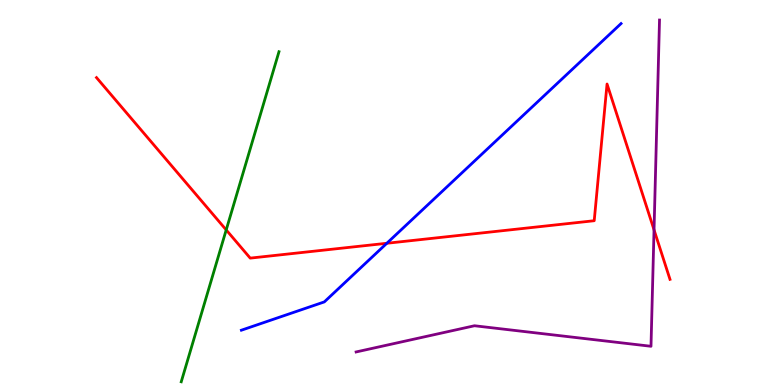[{'lines': ['blue', 'red'], 'intersections': [{'x': 4.99, 'y': 3.68}]}, {'lines': ['green', 'red'], 'intersections': [{'x': 2.92, 'y': 4.03}]}, {'lines': ['purple', 'red'], 'intersections': [{'x': 8.44, 'y': 4.03}]}, {'lines': ['blue', 'green'], 'intersections': []}, {'lines': ['blue', 'purple'], 'intersections': []}, {'lines': ['green', 'purple'], 'intersections': []}]